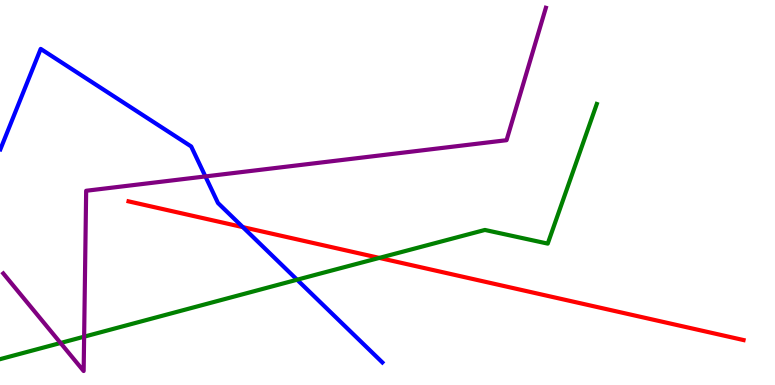[{'lines': ['blue', 'red'], 'intersections': [{'x': 3.13, 'y': 4.1}]}, {'lines': ['green', 'red'], 'intersections': [{'x': 4.89, 'y': 3.3}]}, {'lines': ['purple', 'red'], 'intersections': []}, {'lines': ['blue', 'green'], 'intersections': [{'x': 3.83, 'y': 2.73}]}, {'lines': ['blue', 'purple'], 'intersections': [{'x': 2.65, 'y': 5.42}]}, {'lines': ['green', 'purple'], 'intersections': [{'x': 0.781, 'y': 1.09}, {'x': 1.09, 'y': 1.26}]}]